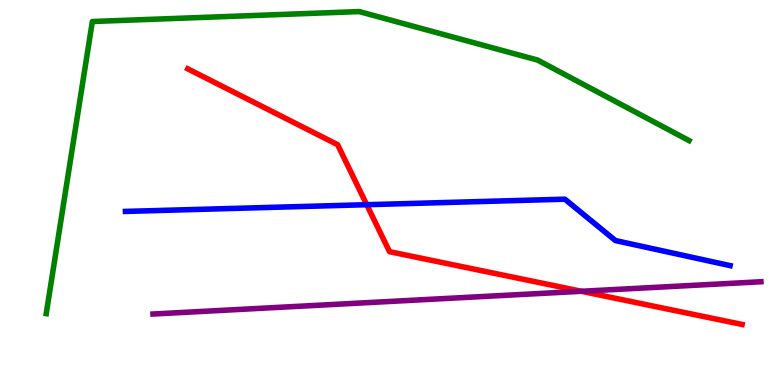[{'lines': ['blue', 'red'], 'intersections': [{'x': 4.73, 'y': 4.68}]}, {'lines': ['green', 'red'], 'intersections': []}, {'lines': ['purple', 'red'], 'intersections': [{'x': 7.5, 'y': 2.43}]}, {'lines': ['blue', 'green'], 'intersections': []}, {'lines': ['blue', 'purple'], 'intersections': []}, {'lines': ['green', 'purple'], 'intersections': []}]